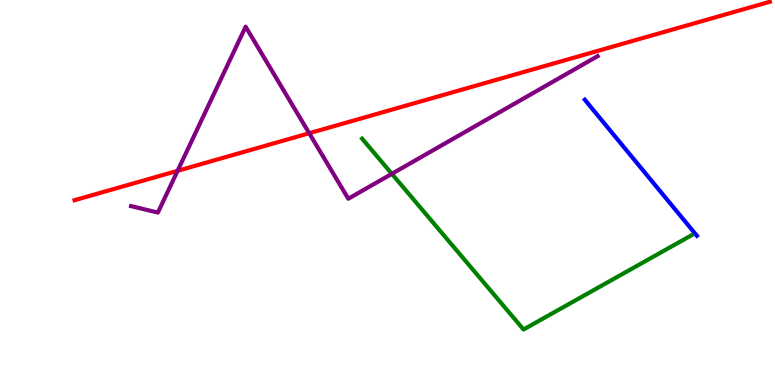[{'lines': ['blue', 'red'], 'intersections': []}, {'lines': ['green', 'red'], 'intersections': []}, {'lines': ['purple', 'red'], 'intersections': [{'x': 2.29, 'y': 5.56}, {'x': 3.99, 'y': 6.54}]}, {'lines': ['blue', 'green'], 'intersections': []}, {'lines': ['blue', 'purple'], 'intersections': []}, {'lines': ['green', 'purple'], 'intersections': [{'x': 5.06, 'y': 5.48}]}]